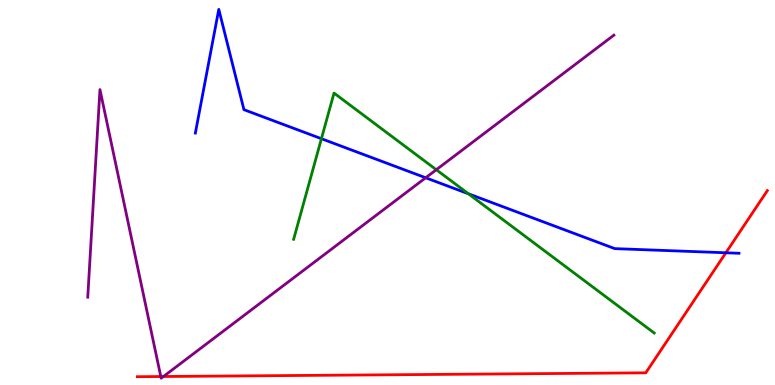[{'lines': ['blue', 'red'], 'intersections': [{'x': 9.37, 'y': 3.43}]}, {'lines': ['green', 'red'], 'intersections': []}, {'lines': ['purple', 'red'], 'intersections': [{'x': 2.07, 'y': 0.22}, {'x': 2.11, 'y': 0.221}]}, {'lines': ['blue', 'green'], 'intersections': [{'x': 4.15, 'y': 6.4}, {'x': 6.04, 'y': 4.97}]}, {'lines': ['blue', 'purple'], 'intersections': [{'x': 5.49, 'y': 5.38}]}, {'lines': ['green', 'purple'], 'intersections': [{'x': 5.63, 'y': 5.59}]}]